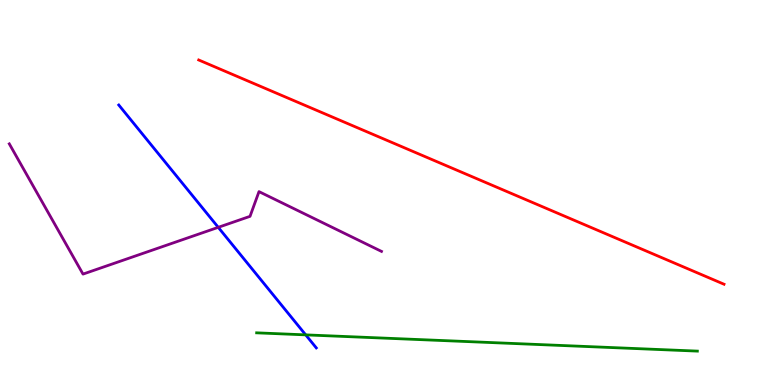[{'lines': ['blue', 'red'], 'intersections': []}, {'lines': ['green', 'red'], 'intersections': []}, {'lines': ['purple', 'red'], 'intersections': []}, {'lines': ['blue', 'green'], 'intersections': [{'x': 3.94, 'y': 1.3}]}, {'lines': ['blue', 'purple'], 'intersections': [{'x': 2.82, 'y': 4.1}]}, {'lines': ['green', 'purple'], 'intersections': []}]